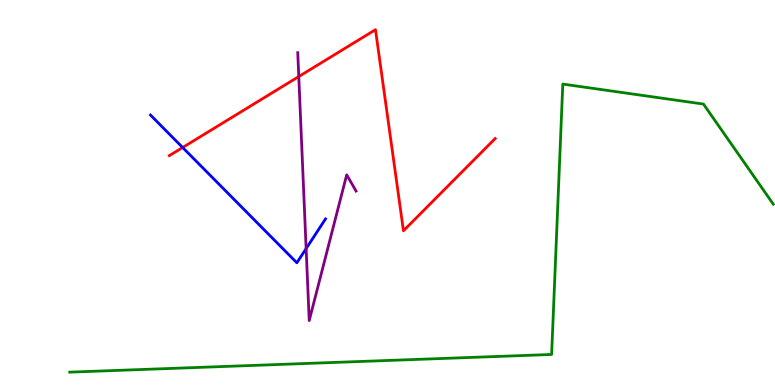[{'lines': ['blue', 'red'], 'intersections': [{'x': 2.36, 'y': 6.17}]}, {'lines': ['green', 'red'], 'intersections': []}, {'lines': ['purple', 'red'], 'intersections': [{'x': 3.86, 'y': 8.01}]}, {'lines': ['blue', 'green'], 'intersections': []}, {'lines': ['blue', 'purple'], 'intersections': [{'x': 3.95, 'y': 3.54}]}, {'lines': ['green', 'purple'], 'intersections': []}]